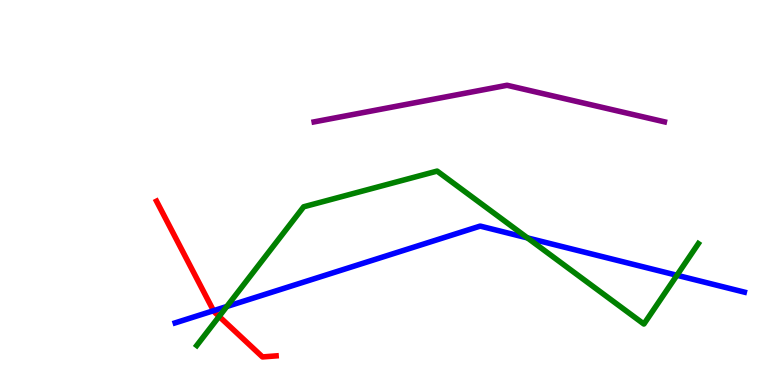[{'lines': ['blue', 'red'], 'intersections': [{'x': 2.76, 'y': 1.93}]}, {'lines': ['green', 'red'], 'intersections': [{'x': 2.83, 'y': 1.78}]}, {'lines': ['purple', 'red'], 'intersections': []}, {'lines': ['blue', 'green'], 'intersections': [{'x': 2.93, 'y': 2.04}, {'x': 6.81, 'y': 3.82}, {'x': 8.73, 'y': 2.85}]}, {'lines': ['blue', 'purple'], 'intersections': []}, {'lines': ['green', 'purple'], 'intersections': []}]